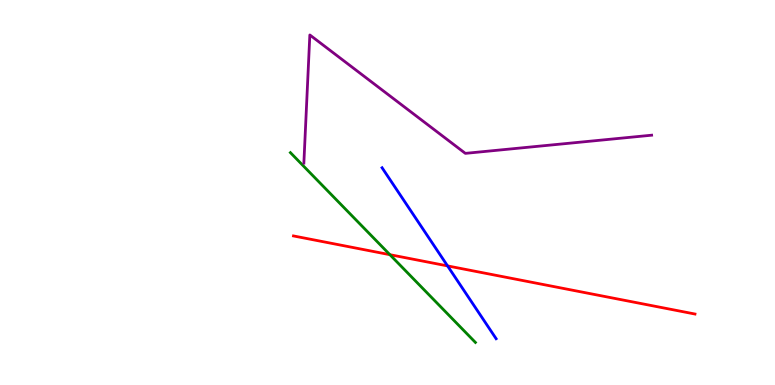[{'lines': ['blue', 'red'], 'intersections': [{'x': 5.77, 'y': 3.09}]}, {'lines': ['green', 'red'], 'intersections': [{'x': 5.03, 'y': 3.38}]}, {'lines': ['purple', 'red'], 'intersections': []}, {'lines': ['blue', 'green'], 'intersections': []}, {'lines': ['blue', 'purple'], 'intersections': []}, {'lines': ['green', 'purple'], 'intersections': []}]